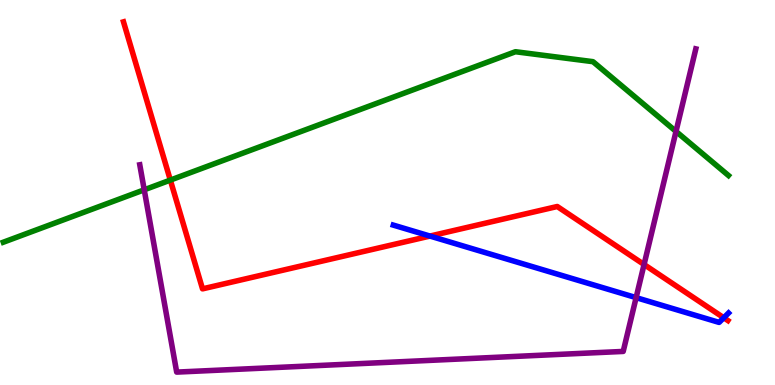[{'lines': ['blue', 'red'], 'intersections': [{'x': 5.55, 'y': 3.87}, {'x': 9.34, 'y': 1.75}]}, {'lines': ['green', 'red'], 'intersections': [{'x': 2.2, 'y': 5.32}]}, {'lines': ['purple', 'red'], 'intersections': [{'x': 8.31, 'y': 3.13}]}, {'lines': ['blue', 'green'], 'intersections': []}, {'lines': ['blue', 'purple'], 'intersections': [{'x': 8.21, 'y': 2.27}]}, {'lines': ['green', 'purple'], 'intersections': [{'x': 1.86, 'y': 5.07}, {'x': 8.72, 'y': 6.59}]}]